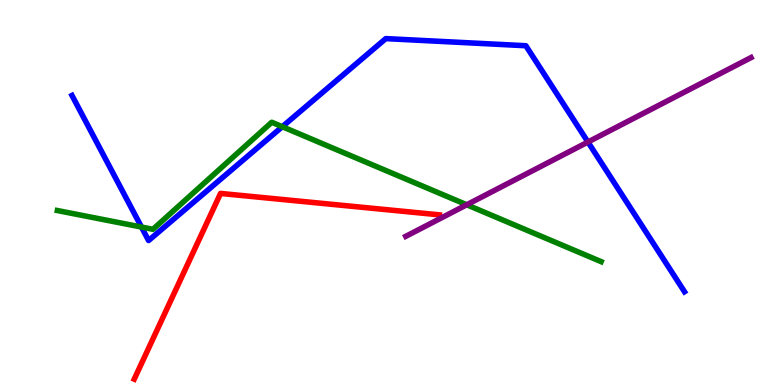[{'lines': ['blue', 'red'], 'intersections': []}, {'lines': ['green', 'red'], 'intersections': []}, {'lines': ['purple', 'red'], 'intersections': []}, {'lines': ['blue', 'green'], 'intersections': [{'x': 1.83, 'y': 4.1}, {'x': 3.64, 'y': 6.71}]}, {'lines': ['blue', 'purple'], 'intersections': [{'x': 7.59, 'y': 6.31}]}, {'lines': ['green', 'purple'], 'intersections': [{'x': 6.02, 'y': 4.68}]}]